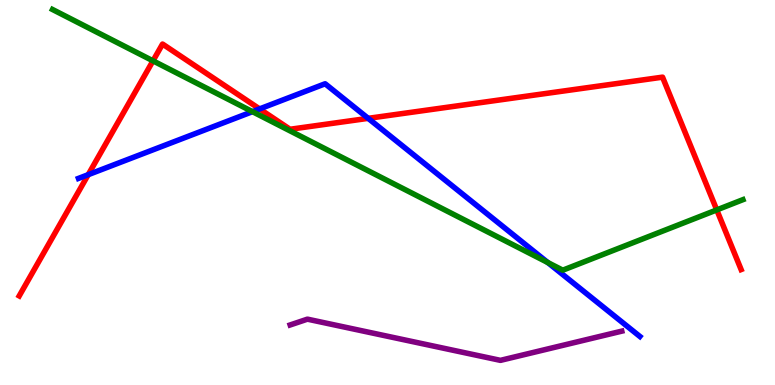[{'lines': ['blue', 'red'], 'intersections': [{'x': 1.14, 'y': 5.46}, {'x': 3.35, 'y': 7.17}, {'x': 4.75, 'y': 6.93}]}, {'lines': ['green', 'red'], 'intersections': [{'x': 1.97, 'y': 8.42}, {'x': 9.25, 'y': 4.55}]}, {'lines': ['purple', 'red'], 'intersections': []}, {'lines': ['blue', 'green'], 'intersections': [{'x': 3.26, 'y': 7.1}, {'x': 7.07, 'y': 3.18}]}, {'lines': ['blue', 'purple'], 'intersections': []}, {'lines': ['green', 'purple'], 'intersections': []}]